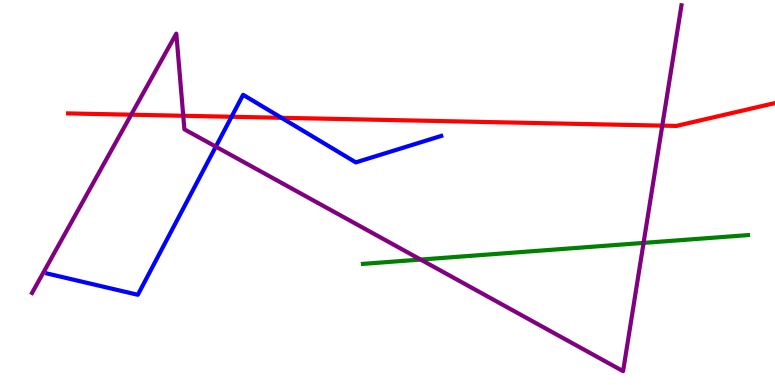[{'lines': ['blue', 'red'], 'intersections': [{'x': 2.99, 'y': 6.97}, {'x': 3.63, 'y': 6.94}]}, {'lines': ['green', 'red'], 'intersections': []}, {'lines': ['purple', 'red'], 'intersections': [{'x': 1.69, 'y': 7.02}, {'x': 2.36, 'y': 6.99}, {'x': 8.55, 'y': 6.74}]}, {'lines': ['blue', 'green'], 'intersections': []}, {'lines': ['blue', 'purple'], 'intersections': [{'x': 2.78, 'y': 6.19}]}, {'lines': ['green', 'purple'], 'intersections': [{'x': 5.43, 'y': 3.26}, {'x': 8.3, 'y': 3.69}]}]